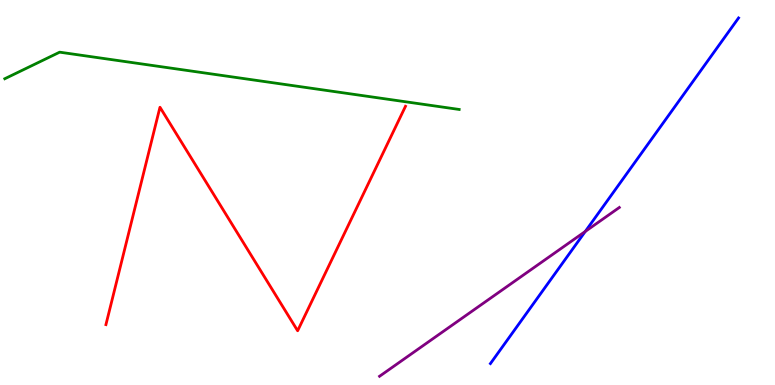[{'lines': ['blue', 'red'], 'intersections': []}, {'lines': ['green', 'red'], 'intersections': []}, {'lines': ['purple', 'red'], 'intersections': []}, {'lines': ['blue', 'green'], 'intersections': []}, {'lines': ['blue', 'purple'], 'intersections': [{'x': 7.55, 'y': 3.99}]}, {'lines': ['green', 'purple'], 'intersections': []}]